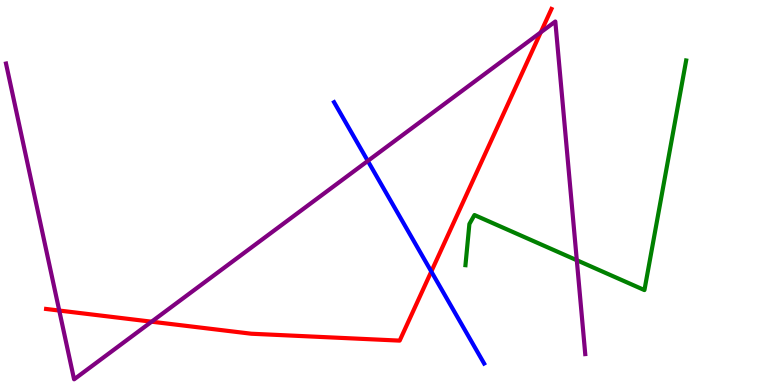[{'lines': ['blue', 'red'], 'intersections': [{'x': 5.57, 'y': 2.95}]}, {'lines': ['green', 'red'], 'intersections': []}, {'lines': ['purple', 'red'], 'intersections': [{'x': 0.765, 'y': 1.93}, {'x': 1.96, 'y': 1.64}, {'x': 6.98, 'y': 9.16}]}, {'lines': ['blue', 'green'], 'intersections': []}, {'lines': ['blue', 'purple'], 'intersections': [{'x': 4.75, 'y': 5.82}]}, {'lines': ['green', 'purple'], 'intersections': [{'x': 7.44, 'y': 3.24}]}]